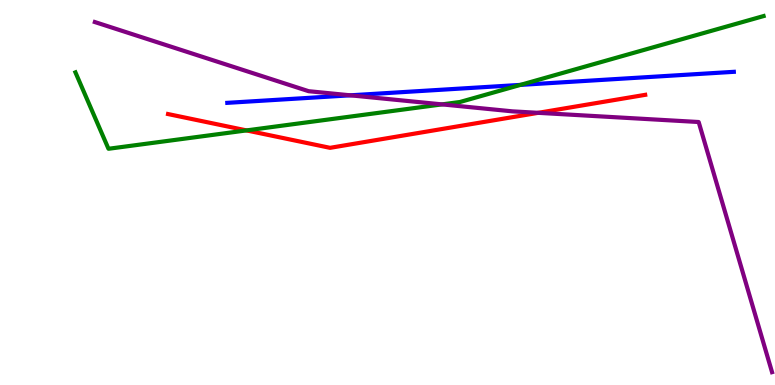[{'lines': ['blue', 'red'], 'intersections': []}, {'lines': ['green', 'red'], 'intersections': [{'x': 3.18, 'y': 6.61}]}, {'lines': ['purple', 'red'], 'intersections': [{'x': 6.94, 'y': 7.07}]}, {'lines': ['blue', 'green'], 'intersections': [{'x': 6.71, 'y': 7.79}]}, {'lines': ['blue', 'purple'], 'intersections': [{'x': 4.52, 'y': 7.52}]}, {'lines': ['green', 'purple'], 'intersections': [{'x': 5.7, 'y': 7.29}]}]